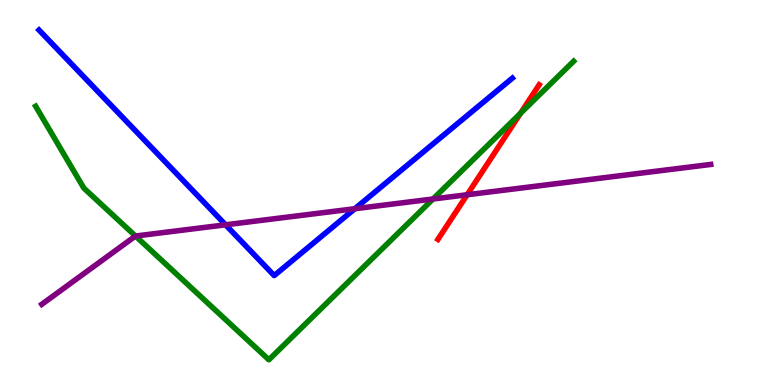[{'lines': ['blue', 'red'], 'intersections': []}, {'lines': ['green', 'red'], 'intersections': [{'x': 6.72, 'y': 7.06}]}, {'lines': ['purple', 'red'], 'intersections': [{'x': 6.03, 'y': 4.94}]}, {'lines': ['blue', 'green'], 'intersections': []}, {'lines': ['blue', 'purple'], 'intersections': [{'x': 2.91, 'y': 4.16}, {'x': 4.58, 'y': 4.58}]}, {'lines': ['green', 'purple'], 'intersections': [{'x': 1.75, 'y': 3.87}, {'x': 5.59, 'y': 4.83}]}]